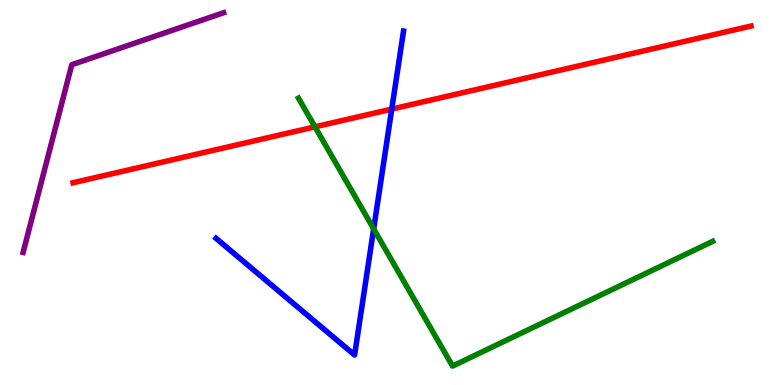[{'lines': ['blue', 'red'], 'intersections': [{'x': 5.05, 'y': 7.17}]}, {'lines': ['green', 'red'], 'intersections': [{'x': 4.06, 'y': 6.71}]}, {'lines': ['purple', 'red'], 'intersections': []}, {'lines': ['blue', 'green'], 'intersections': [{'x': 4.82, 'y': 4.06}]}, {'lines': ['blue', 'purple'], 'intersections': []}, {'lines': ['green', 'purple'], 'intersections': []}]